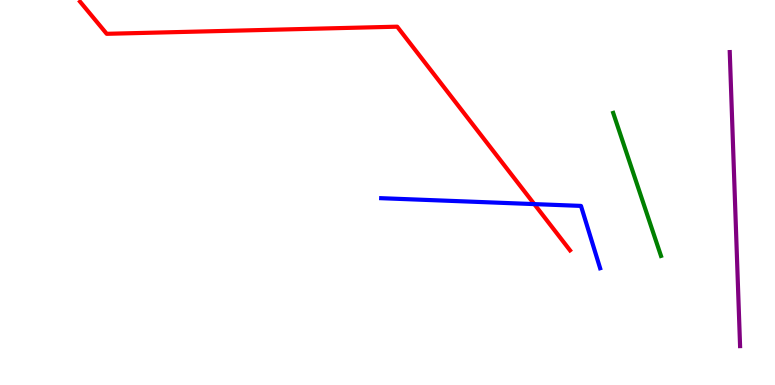[{'lines': ['blue', 'red'], 'intersections': [{'x': 6.89, 'y': 4.7}]}, {'lines': ['green', 'red'], 'intersections': []}, {'lines': ['purple', 'red'], 'intersections': []}, {'lines': ['blue', 'green'], 'intersections': []}, {'lines': ['blue', 'purple'], 'intersections': []}, {'lines': ['green', 'purple'], 'intersections': []}]